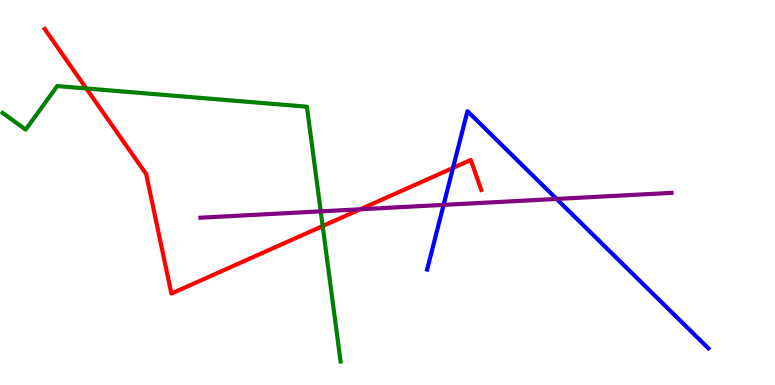[{'lines': ['blue', 'red'], 'intersections': [{'x': 5.85, 'y': 5.64}]}, {'lines': ['green', 'red'], 'intersections': [{'x': 1.11, 'y': 7.7}, {'x': 4.16, 'y': 4.13}]}, {'lines': ['purple', 'red'], 'intersections': [{'x': 4.65, 'y': 4.56}]}, {'lines': ['blue', 'green'], 'intersections': []}, {'lines': ['blue', 'purple'], 'intersections': [{'x': 5.72, 'y': 4.68}, {'x': 7.18, 'y': 4.83}]}, {'lines': ['green', 'purple'], 'intersections': [{'x': 4.14, 'y': 4.51}]}]